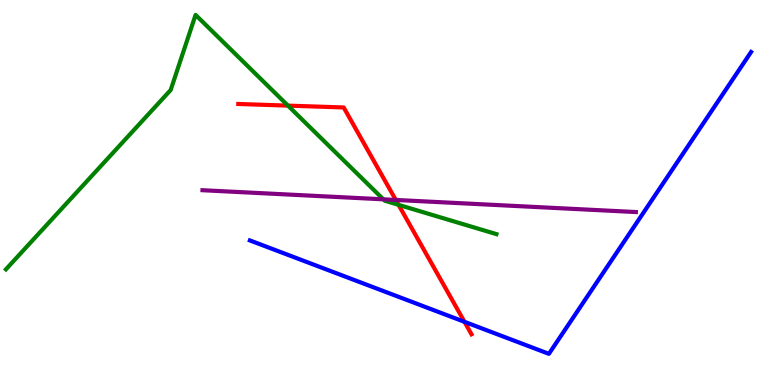[{'lines': ['blue', 'red'], 'intersections': [{'x': 5.99, 'y': 1.64}]}, {'lines': ['green', 'red'], 'intersections': [{'x': 3.72, 'y': 7.26}, {'x': 5.14, 'y': 4.68}]}, {'lines': ['purple', 'red'], 'intersections': [{'x': 5.11, 'y': 4.81}]}, {'lines': ['blue', 'green'], 'intersections': []}, {'lines': ['blue', 'purple'], 'intersections': []}, {'lines': ['green', 'purple'], 'intersections': [{'x': 4.95, 'y': 4.82}]}]